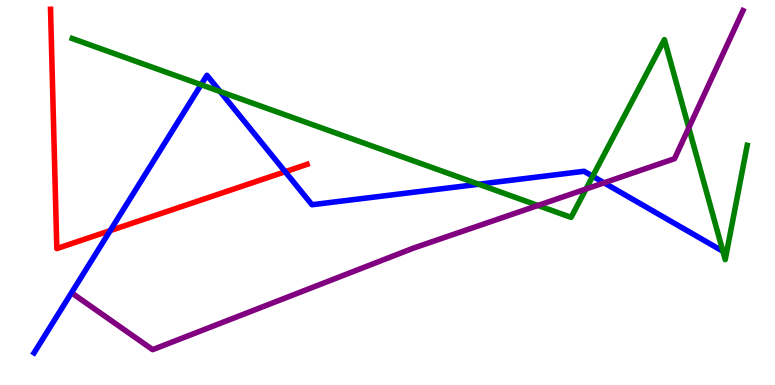[{'lines': ['blue', 'red'], 'intersections': [{'x': 1.42, 'y': 4.01}, {'x': 3.68, 'y': 5.54}]}, {'lines': ['green', 'red'], 'intersections': []}, {'lines': ['purple', 'red'], 'intersections': []}, {'lines': ['blue', 'green'], 'intersections': [{'x': 2.59, 'y': 7.8}, {'x': 2.84, 'y': 7.62}, {'x': 6.18, 'y': 5.21}, {'x': 7.65, 'y': 5.42}]}, {'lines': ['blue', 'purple'], 'intersections': [{'x': 7.79, 'y': 5.25}]}, {'lines': ['green', 'purple'], 'intersections': [{'x': 6.94, 'y': 4.66}, {'x': 7.56, 'y': 5.09}, {'x': 8.89, 'y': 6.68}]}]